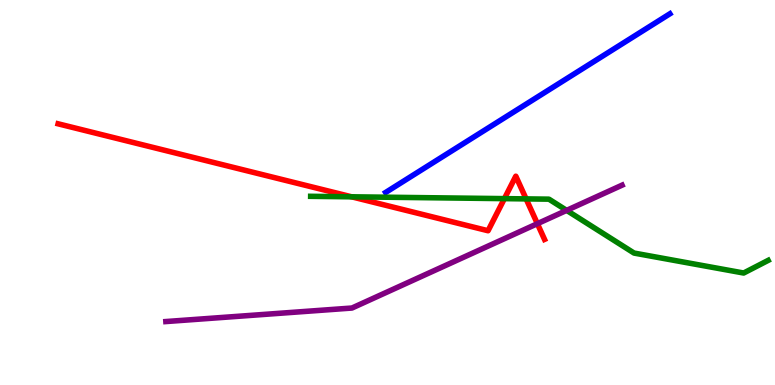[{'lines': ['blue', 'red'], 'intersections': []}, {'lines': ['green', 'red'], 'intersections': [{'x': 4.54, 'y': 4.89}, {'x': 6.51, 'y': 4.84}, {'x': 6.79, 'y': 4.83}]}, {'lines': ['purple', 'red'], 'intersections': [{'x': 6.93, 'y': 4.19}]}, {'lines': ['blue', 'green'], 'intersections': []}, {'lines': ['blue', 'purple'], 'intersections': []}, {'lines': ['green', 'purple'], 'intersections': [{'x': 7.31, 'y': 4.54}]}]